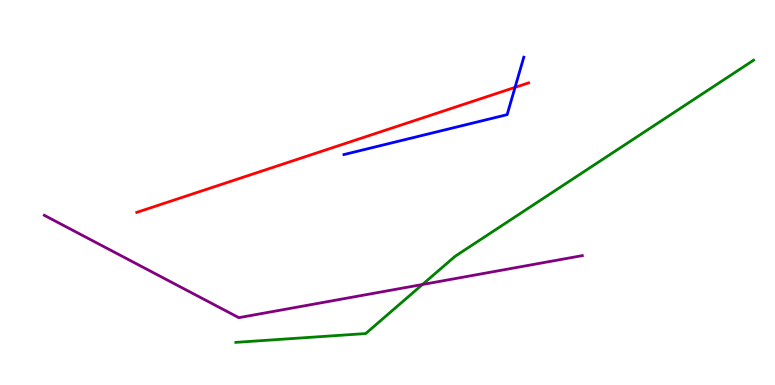[{'lines': ['blue', 'red'], 'intersections': [{'x': 6.65, 'y': 7.73}]}, {'lines': ['green', 'red'], 'intersections': []}, {'lines': ['purple', 'red'], 'intersections': []}, {'lines': ['blue', 'green'], 'intersections': []}, {'lines': ['blue', 'purple'], 'intersections': []}, {'lines': ['green', 'purple'], 'intersections': [{'x': 5.45, 'y': 2.61}]}]